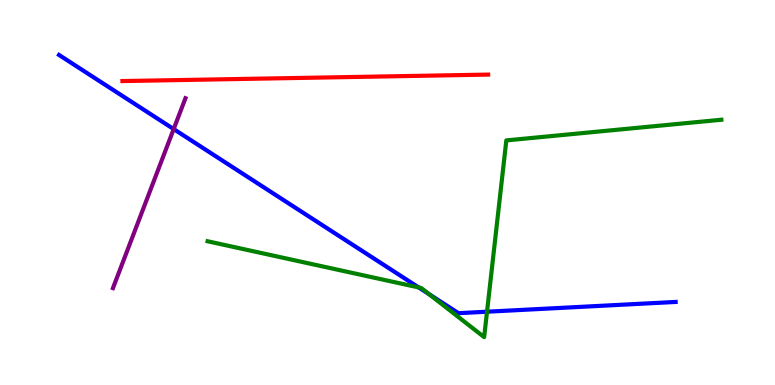[{'lines': ['blue', 'red'], 'intersections': []}, {'lines': ['green', 'red'], 'intersections': []}, {'lines': ['purple', 'red'], 'intersections': []}, {'lines': ['blue', 'green'], 'intersections': [{'x': 5.4, 'y': 2.53}, {'x': 5.54, 'y': 2.36}, {'x': 6.28, 'y': 1.9}]}, {'lines': ['blue', 'purple'], 'intersections': [{'x': 2.24, 'y': 6.65}]}, {'lines': ['green', 'purple'], 'intersections': []}]